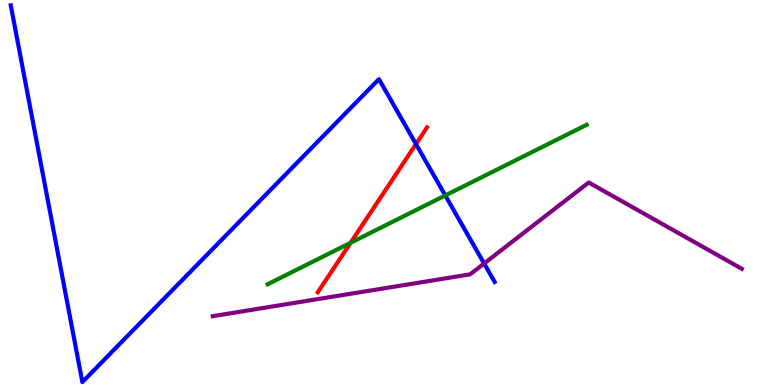[{'lines': ['blue', 'red'], 'intersections': [{'x': 5.37, 'y': 6.26}]}, {'lines': ['green', 'red'], 'intersections': [{'x': 4.52, 'y': 3.69}]}, {'lines': ['purple', 'red'], 'intersections': []}, {'lines': ['blue', 'green'], 'intersections': [{'x': 5.75, 'y': 4.92}]}, {'lines': ['blue', 'purple'], 'intersections': [{'x': 6.25, 'y': 3.16}]}, {'lines': ['green', 'purple'], 'intersections': []}]